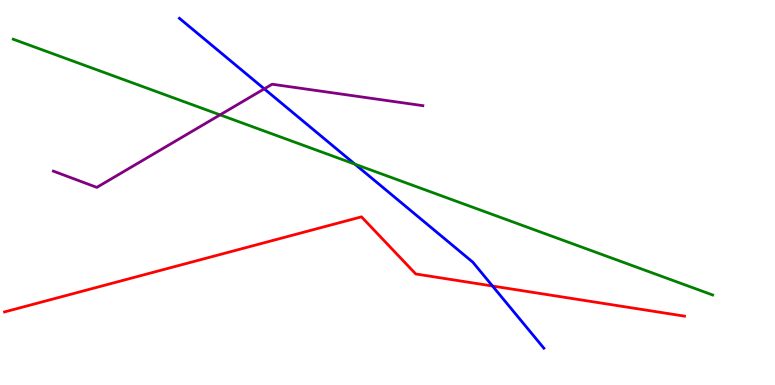[{'lines': ['blue', 'red'], 'intersections': [{'x': 6.35, 'y': 2.57}]}, {'lines': ['green', 'red'], 'intersections': []}, {'lines': ['purple', 'red'], 'intersections': []}, {'lines': ['blue', 'green'], 'intersections': [{'x': 4.58, 'y': 5.74}]}, {'lines': ['blue', 'purple'], 'intersections': [{'x': 3.41, 'y': 7.69}]}, {'lines': ['green', 'purple'], 'intersections': [{'x': 2.84, 'y': 7.02}]}]